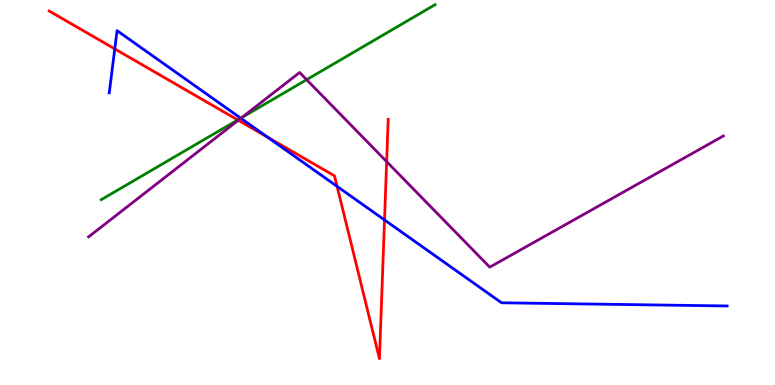[{'lines': ['blue', 'red'], 'intersections': [{'x': 1.48, 'y': 8.73}, {'x': 3.45, 'y': 6.44}, {'x': 4.35, 'y': 5.16}, {'x': 4.96, 'y': 4.29}]}, {'lines': ['green', 'red'], 'intersections': [{'x': 3.07, 'y': 6.88}]}, {'lines': ['purple', 'red'], 'intersections': [{'x': 3.07, 'y': 6.88}, {'x': 4.99, 'y': 5.8}]}, {'lines': ['blue', 'green'], 'intersections': [{'x': 3.11, 'y': 6.93}]}, {'lines': ['blue', 'purple'], 'intersections': [{'x': 3.11, 'y': 6.93}]}, {'lines': ['green', 'purple'], 'intersections': [{'x': 3.12, 'y': 6.94}, {'x': 3.96, 'y': 7.93}]}]